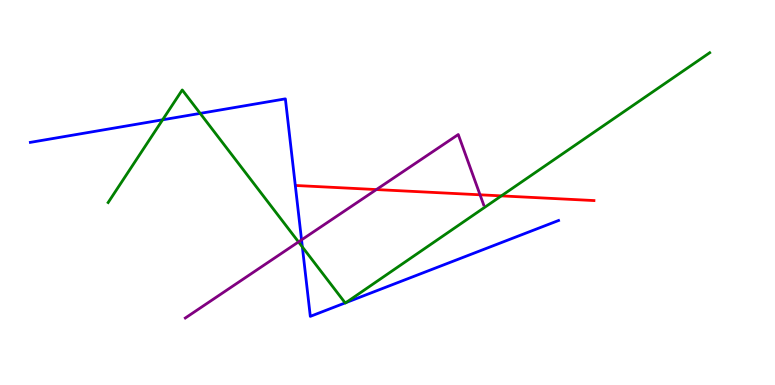[{'lines': ['blue', 'red'], 'intersections': []}, {'lines': ['green', 'red'], 'intersections': [{'x': 6.47, 'y': 4.91}]}, {'lines': ['purple', 'red'], 'intersections': [{'x': 4.86, 'y': 5.08}, {'x': 6.19, 'y': 4.94}]}, {'lines': ['blue', 'green'], 'intersections': [{'x': 2.1, 'y': 6.89}, {'x': 2.58, 'y': 7.05}, {'x': 3.9, 'y': 3.59}, {'x': 4.45, 'y': 2.13}, {'x': 4.47, 'y': 2.14}]}, {'lines': ['blue', 'purple'], 'intersections': [{'x': 3.89, 'y': 3.77}]}, {'lines': ['green', 'purple'], 'intersections': [{'x': 3.85, 'y': 3.72}]}]